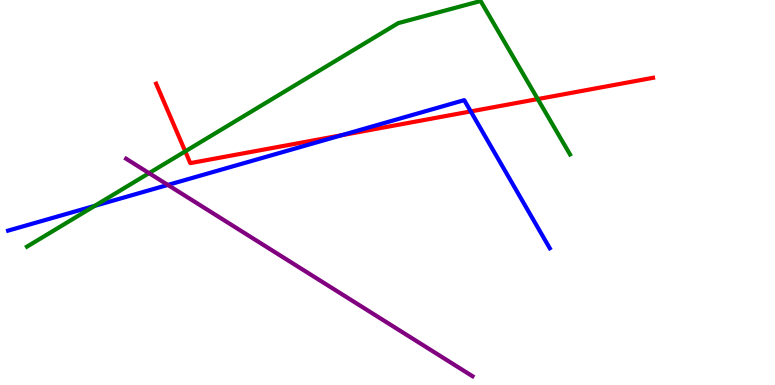[{'lines': ['blue', 'red'], 'intersections': [{'x': 4.41, 'y': 6.49}, {'x': 6.07, 'y': 7.11}]}, {'lines': ['green', 'red'], 'intersections': [{'x': 2.39, 'y': 6.07}, {'x': 6.94, 'y': 7.43}]}, {'lines': ['purple', 'red'], 'intersections': []}, {'lines': ['blue', 'green'], 'intersections': [{'x': 1.22, 'y': 4.65}]}, {'lines': ['blue', 'purple'], 'intersections': [{'x': 2.17, 'y': 5.2}]}, {'lines': ['green', 'purple'], 'intersections': [{'x': 1.92, 'y': 5.5}]}]